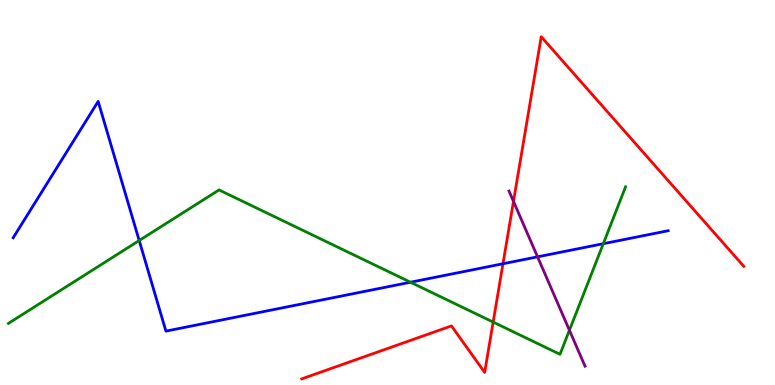[{'lines': ['blue', 'red'], 'intersections': [{'x': 6.49, 'y': 3.15}]}, {'lines': ['green', 'red'], 'intersections': [{'x': 6.36, 'y': 1.63}]}, {'lines': ['purple', 'red'], 'intersections': [{'x': 6.63, 'y': 4.77}]}, {'lines': ['blue', 'green'], 'intersections': [{'x': 1.8, 'y': 3.75}, {'x': 5.3, 'y': 2.67}, {'x': 7.78, 'y': 3.67}]}, {'lines': ['blue', 'purple'], 'intersections': [{'x': 6.94, 'y': 3.33}]}, {'lines': ['green', 'purple'], 'intersections': [{'x': 7.35, 'y': 1.42}]}]